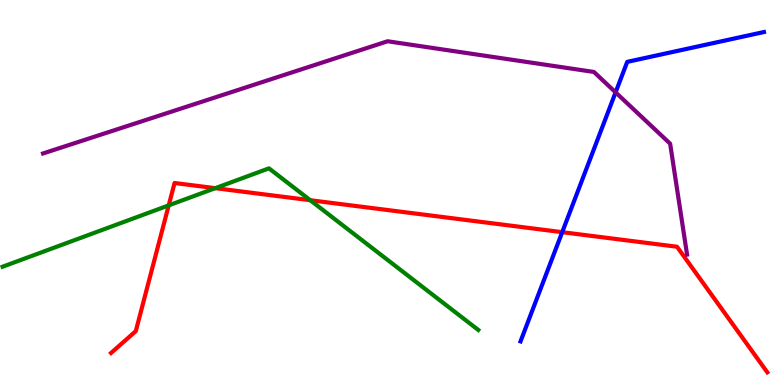[{'lines': ['blue', 'red'], 'intersections': [{'x': 7.25, 'y': 3.97}]}, {'lines': ['green', 'red'], 'intersections': [{'x': 2.18, 'y': 4.67}, {'x': 2.78, 'y': 5.11}, {'x': 4.0, 'y': 4.8}]}, {'lines': ['purple', 'red'], 'intersections': []}, {'lines': ['blue', 'green'], 'intersections': []}, {'lines': ['blue', 'purple'], 'intersections': [{'x': 7.94, 'y': 7.6}]}, {'lines': ['green', 'purple'], 'intersections': []}]